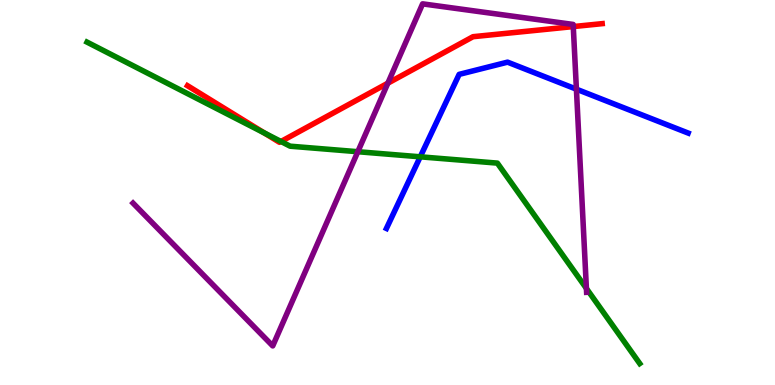[{'lines': ['blue', 'red'], 'intersections': []}, {'lines': ['green', 'red'], 'intersections': [{'x': 3.41, 'y': 6.55}, {'x': 3.63, 'y': 6.32}]}, {'lines': ['purple', 'red'], 'intersections': [{'x': 5.0, 'y': 7.84}, {'x': 7.4, 'y': 9.31}]}, {'lines': ['blue', 'green'], 'intersections': [{'x': 5.42, 'y': 5.93}]}, {'lines': ['blue', 'purple'], 'intersections': [{'x': 7.44, 'y': 7.68}]}, {'lines': ['green', 'purple'], 'intersections': [{'x': 4.62, 'y': 6.06}, {'x': 7.57, 'y': 2.51}]}]